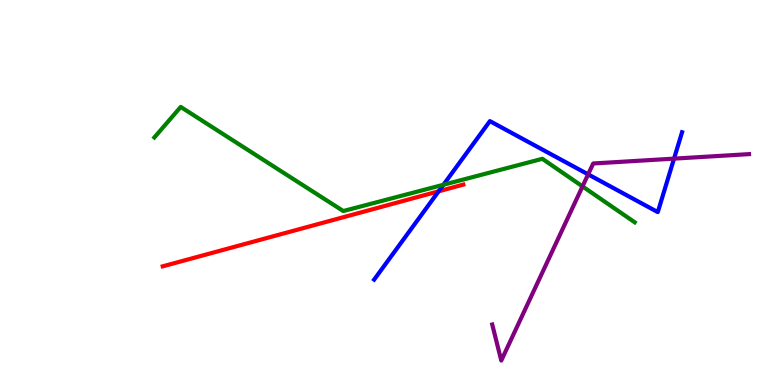[{'lines': ['blue', 'red'], 'intersections': [{'x': 5.66, 'y': 5.03}]}, {'lines': ['green', 'red'], 'intersections': []}, {'lines': ['purple', 'red'], 'intersections': []}, {'lines': ['blue', 'green'], 'intersections': [{'x': 5.72, 'y': 5.2}]}, {'lines': ['blue', 'purple'], 'intersections': [{'x': 7.59, 'y': 5.47}, {'x': 8.7, 'y': 5.88}]}, {'lines': ['green', 'purple'], 'intersections': [{'x': 7.52, 'y': 5.16}]}]